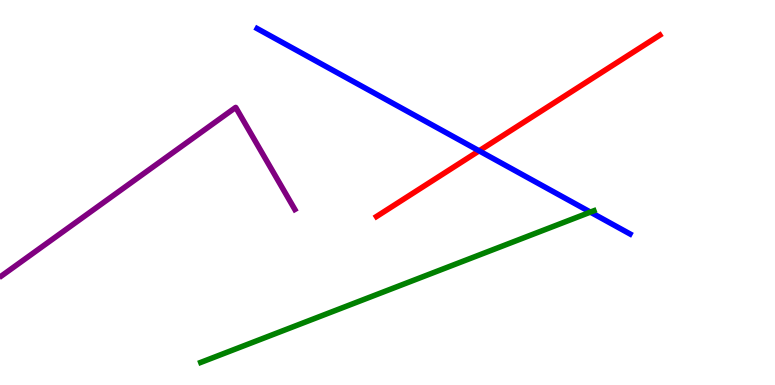[{'lines': ['blue', 'red'], 'intersections': [{'x': 6.18, 'y': 6.08}]}, {'lines': ['green', 'red'], 'intersections': []}, {'lines': ['purple', 'red'], 'intersections': []}, {'lines': ['blue', 'green'], 'intersections': [{'x': 7.62, 'y': 4.49}]}, {'lines': ['blue', 'purple'], 'intersections': []}, {'lines': ['green', 'purple'], 'intersections': []}]